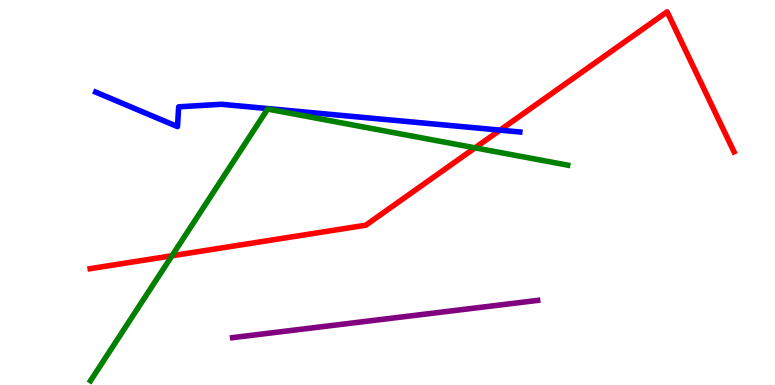[{'lines': ['blue', 'red'], 'intersections': [{'x': 6.45, 'y': 6.62}]}, {'lines': ['green', 'red'], 'intersections': [{'x': 2.22, 'y': 3.36}, {'x': 6.13, 'y': 6.16}]}, {'lines': ['purple', 'red'], 'intersections': []}, {'lines': ['blue', 'green'], 'intersections': []}, {'lines': ['blue', 'purple'], 'intersections': []}, {'lines': ['green', 'purple'], 'intersections': []}]